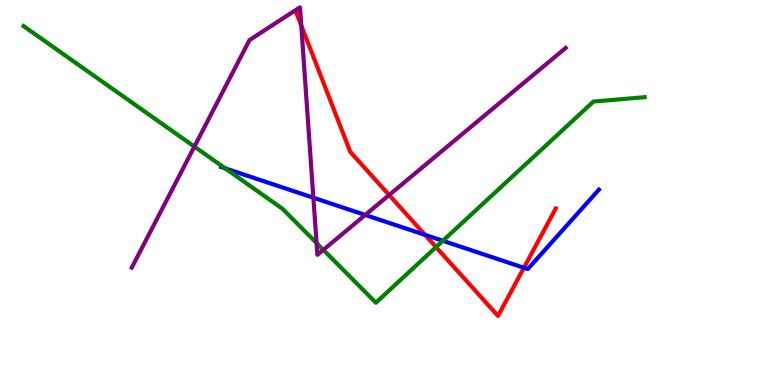[{'lines': ['blue', 'red'], 'intersections': [{'x': 5.48, 'y': 3.9}, {'x': 6.76, 'y': 3.04}]}, {'lines': ['green', 'red'], 'intersections': [{'x': 5.63, 'y': 3.58}]}, {'lines': ['purple', 'red'], 'intersections': [{'x': 3.89, 'y': 9.34}, {'x': 5.02, 'y': 4.93}]}, {'lines': ['blue', 'green'], 'intersections': [{'x': 2.91, 'y': 5.63}, {'x': 5.71, 'y': 3.75}]}, {'lines': ['blue', 'purple'], 'intersections': [{'x': 4.04, 'y': 4.86}, {'x': 4.71, 'y': 4.42}]}, {'lines': ['green', 'purple'], 'intersections': [{'x': 2.51, 'y': 6.19}, {'x': 4.08, 'y': 3.69}, {'x': 4.17, 'y': 3.51}]}]